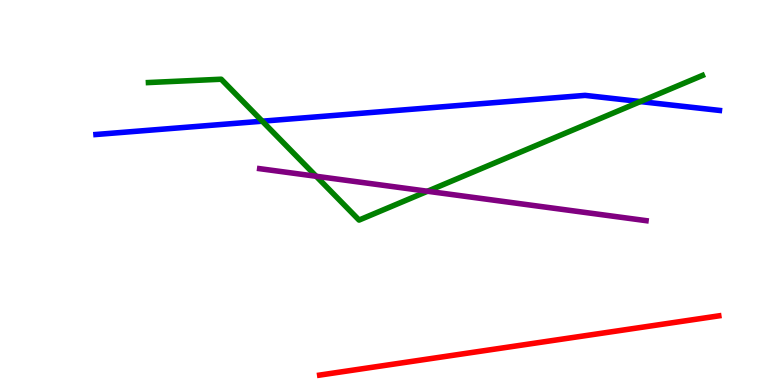[{'lines': ['blue', 'red'], 'intersections': []}, {'lines': ['green', 'red'], 'intersections': []}, {'lines': ['purple', 'red'], 'intersections': []}, {'lines': ['blue', 'green'], 'intersections': [{'x': 3.38, 'y': 6.85}, {'x': 8.26, 'y': 7.36}]}, {'lines': ['blue', 'purple'], 'intersections': []}, {'lines': ['green', 'purple'], 'intersections': [{'x': 4.08, 'y': 5.42}, {'x': 5.52, 'y': 5.03}]}]